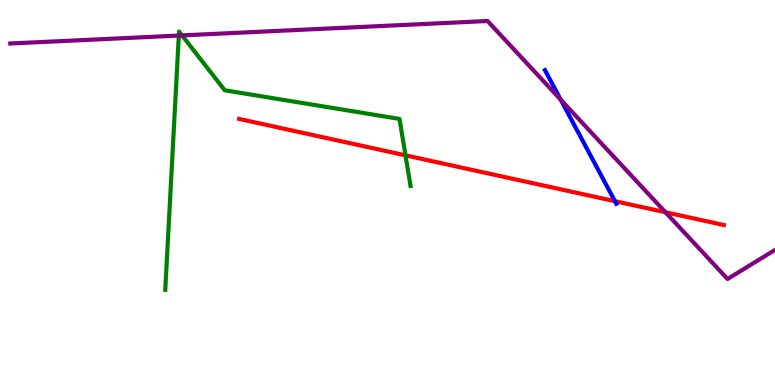[{'lines': ['blue', 'red'], 'intersections': [{'x': 7.93, 'y': 4.77}]}, {'lines': ['green', 'red'], 'intersections': [{'x': 5.23, 'y': 5.97}]}, {'lines': ['purple', 'red'], 'intersections': [{'x': 8.59, 'y': 4.49}]}, {'lines': ['blue', 'green'], 'intersections': []}, {'lines': ['blue', 'purple'], 'intersections': [{'x': 7.24, 'y': 7.41}]}, {'lines': ['green', 'purple'], 'intersections': [{'x': 2.31, 'y': 9.08}, {'x': 2.35, 'y': 9.08}]}]